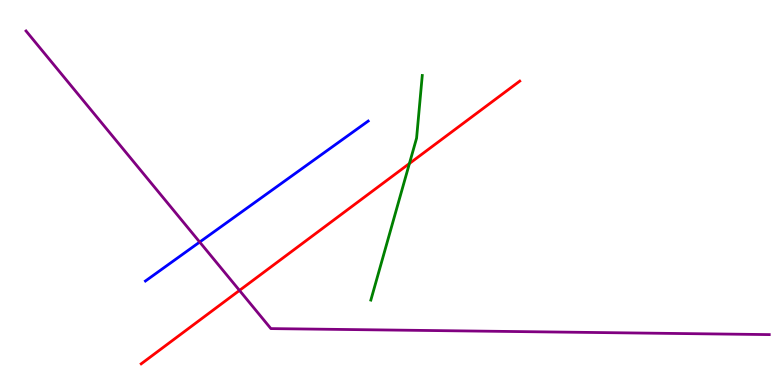[{'lines': ['blue', 'red'], 'intersections': []}, {'lines': ['green', 'red'], 'intersections': [{'x': 5.28, 'y': 5.75}]}, {'lines': ['purple', 'red'], 'intersections': [{'x': 3.09, 'y': 2.46}]}, {'lines': ['blue', 'green'], 'intersections': []}, {'lines': ['blue', 'purple'], 'intersections': [{'x': 2.58, 'y': 3.71}]}, {'lines': ['green', 'purple'], 'intersections': []}]